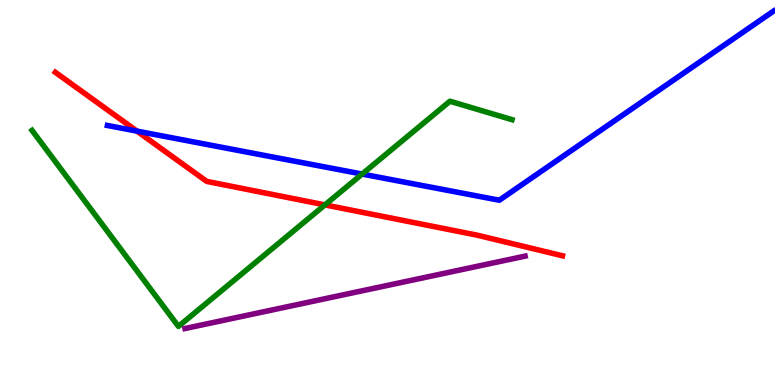[{'lines': ['blue', 'red'], 'intersections': [{'x': 1.77, 'y': 6.59}]}, {'lines': ['green', 'red'], 'intersections': [{'x': 4.19, 'y': 4.68}]}, {'lines': ['purple', 'red'], 'intersections': []}, {'lines': ['blue', 'green'], 'intersections': [{'x': 4.67, 'y': 5.48}]}, {'lines': ['blue', 'purple'], 'intersections': []}, {'lines': ['green', 'purple'], 'intersections': []}]